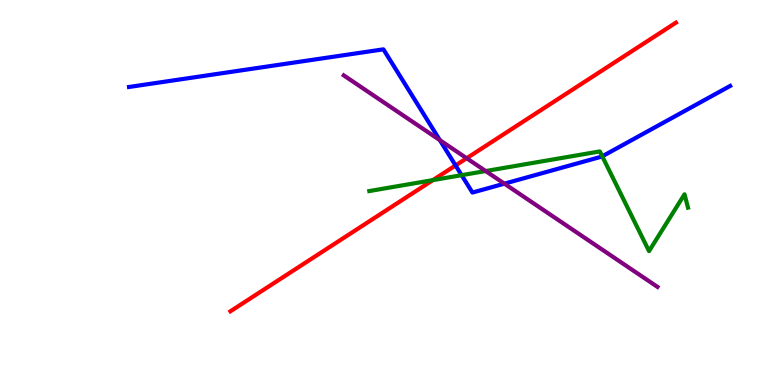[{'lines': ['blue', 'red'], 'intersections': [{'x': 5.88, 'y': 5.7}]}, {'lines': ['green', 'red'], 'intersections': [{'x': 5.59, 'y': 5.32}]}, {'lines': ['purple', 'red'], 'intersections': [{'x': 6.02, 'y': 5.89}]}, {'lines': ['blue', 'green'], 'intersections': [{'x': 5.96, 'y': 5.45}, {'x': 7.77, 'y': 5.94}]}, {'lines': ['blue', 'purple'], 'intersections': [{'x': 5.68, 'y': 6.36}, {'x': 6.51, 'y': 5.23}]}, {'lines': ['green', 'purple'], 'intersections': [{'x': 6.27, 'y': 5.56}]}]